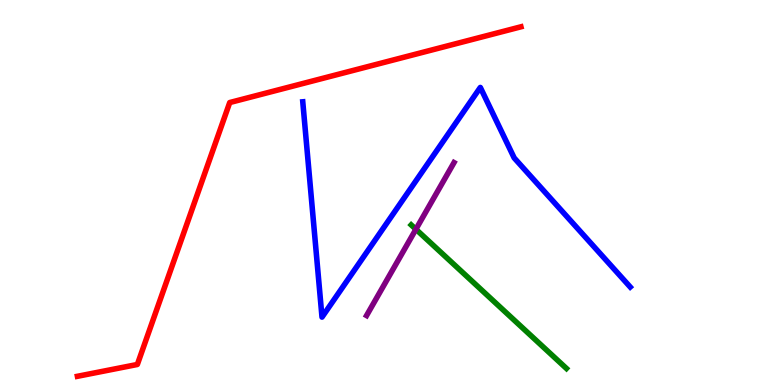[{'lines': ['blue', 'red'], 'intersections': []}, {'lines': ['green', 'red'], 'intersections': []}, {'lines': ['purple', 'red'], 'intersections': []}, {'lines': ['blue', 'green'], 'intersections': []}, {'lines': ['blue', 'purple'], 'intersections': []}, {'lines': ['green', 'purple'], 'intersections': [{'x': 5.37, 'y': 4.04}]}]